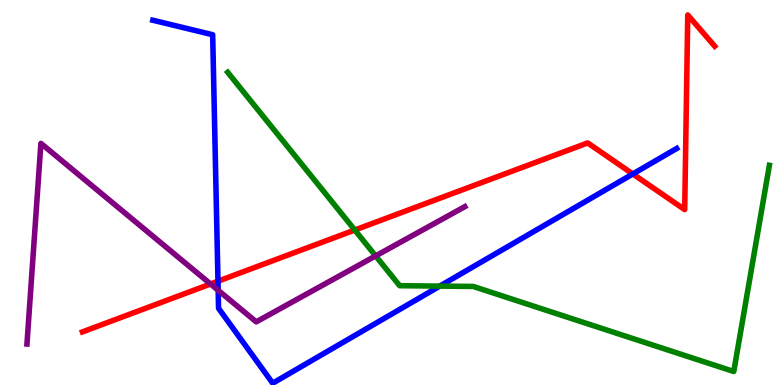[{'lines': ['blue', 'red'], 'intersections': [{'x': 2.81, 'y': 2.7}, {'x': 8.17, 'y': 5.48}]}, {'lines': ['green', 'red'], 'intersections': [{'x': 4.58, 'y': 4.03}]}, {'lines': ['purple', 'red'], 'intersections': [{'x': 2.72, 'y': 2.62}]}, {'lines': ['blue', 'green'], 'intersections': [{'x': 5.68, 'y': 2.57}]}, {'lines': ['blue', 'purple'], 'intersections': [{'x': 2.82, 'y': 2.46}]}, {'lines': ['green', 'purple'], 'intersections': [{'x': 4.85, 'y': 3.35}]}]